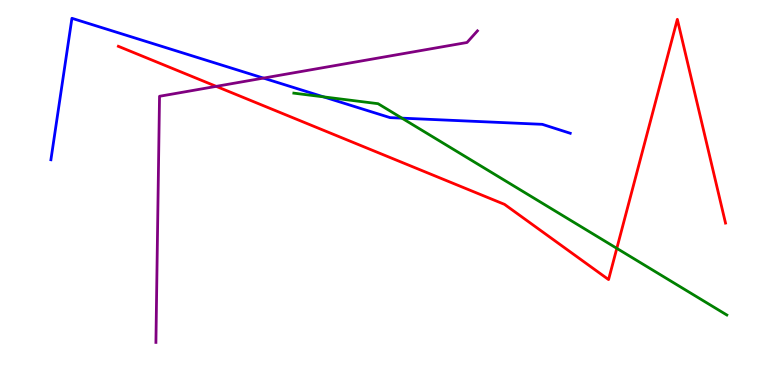[{'lines': ['blue', 'red'], 'intersections': []}, {'lines': ['green', 'red'], 'intersections': [{'x': 7.96, 'y': 3.55}]}, {'lines': ['purple', 'red'], 'intersections': [{'x': 2.79, 'y': 7.76}]}, {'lines': ['blue', 'green'], 'intersections': [{'x': 4.18, 'y': 7.48}, {'x': 5.19, 'y': 6.93}]}, {'lines': ['blue', 'purple'], 'intersections': [{'x': 3.4, 'y': 7.97}]}, {'lines': ['green', 'purple'], 'intersections': []}]